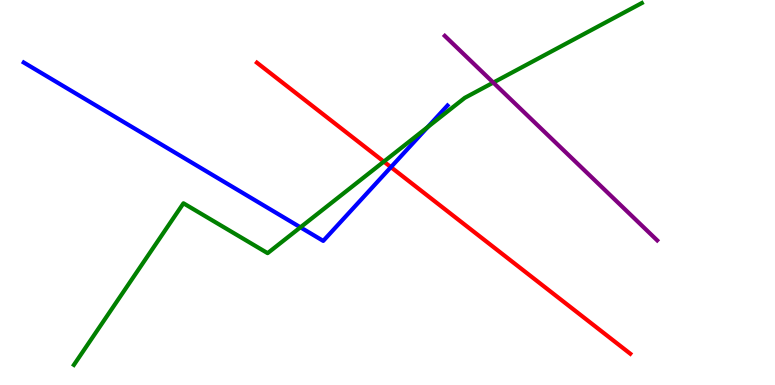[{'lines': ['blue', 'red'], 'intersections': [{'x': 5.04, 'y': 5.66}]}, {'lines': ['green', 'red'], 'intersections': [{'x': 4.95, 'y': 5.8}]}, {'lines': ['purple', 'red'], 'intersections': []}, {'lines': ['blue', 'green'], 'intersections': [{'x': 3.88, 'y': 4.1}, {'x': 5.52, 'y': 6.7}]}, {'lines': ['blue', 'purple'], 'intersections': []}, {'lines': ['green', 'purple'], 'intersections': [{'x': 6.36, 'y': 7.85}]}]